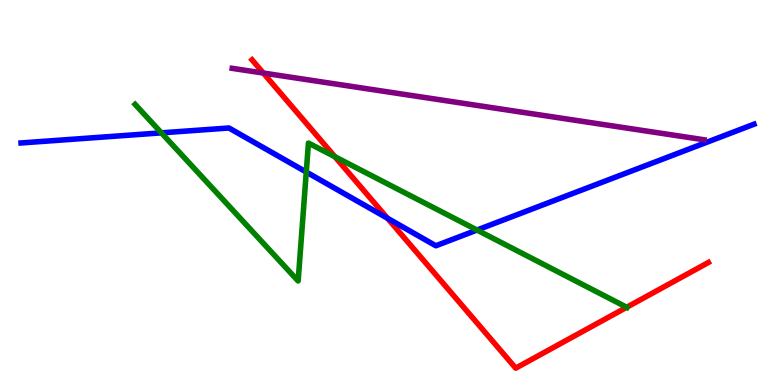[{'lines': ['blue', 'red'], 'intersections': [{'x': 5.0, 'y': 4.33}]}, {'lines': ['green', 'red'], 'intersections': [{'x': 4.32, 'y': 5.93}, {'x': 8.09, 'y': 2.02}]}, {'lines': ['purple', 'red'], 'intersections': [{'x': 3.4, 'y': 8.1}]}, {'lines': ['blue', 'green'], 'intersections': [{'x': 2.08, 'y': 6.55}, {'x': 3.95, 'y': 5.53}, {'x': 6.15, 'y': 4.02}]}, {'lines': ['blue', 'purple'], 'intersections': []}, {'lines': ['green', 'purple'], 'intersections': []}]